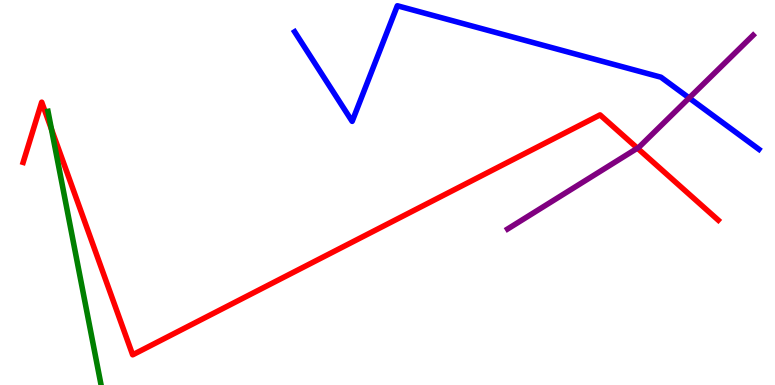[{'lines': ['blue', 'red'], 'intersections': []}, {'lines': ['green', 'red'], 'intersections': [{'x': 0.664, 'y': 6.64}]}, {'lines': ['purple', 'red'], 'intersections': [{'x': 8.22, 'y': 6.15}]}, {'lines': ['blue', 'green'], 'intersections': []}, {'lines': ['blue', 'purple'], 'intersections': [{'x': 8.89, 'y': 7.46}]}, {'lines': ['green', 'purple'], 'intersections': []}]